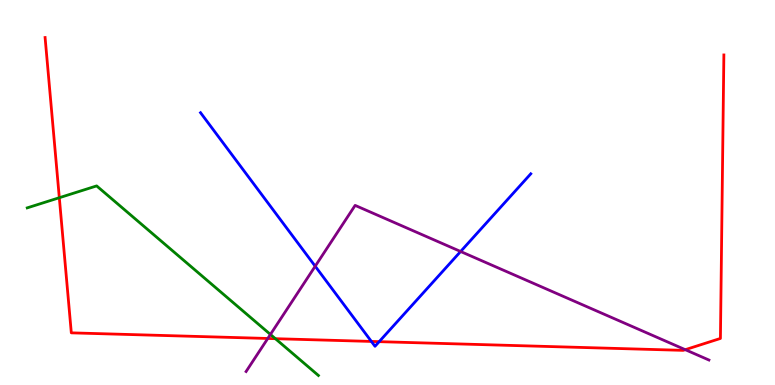[{'lines': ['blue', 'red'], 'intersections': [{'x': 4.79, 'y': 1.13}, {'x': 4.89, 'y': 1.13}]}, {'lines': ['green', 'red'], 'intersections': [{'x': 0.765, 'y': 4.86}, {'x': 3.55, 'y': 1.2}]}, {'lines': ['purple', 'red'], 'intersections': [{'x': 3.46, 'y': 1.21}, {'x': 8.84, 'y': 0.917}]}, {'lines': ['blue', 'green'], 'intersections': []}, {'lines': ['blue', 'purple'], 'intersections': [{'x': 4.07, 'y': 3.09}, {'x': 5.94, 'y': 3.47}]}, {'lines': ['green', 'purple'], 'intersections': [{'x': 3.49, 'y': 1.31}]}]